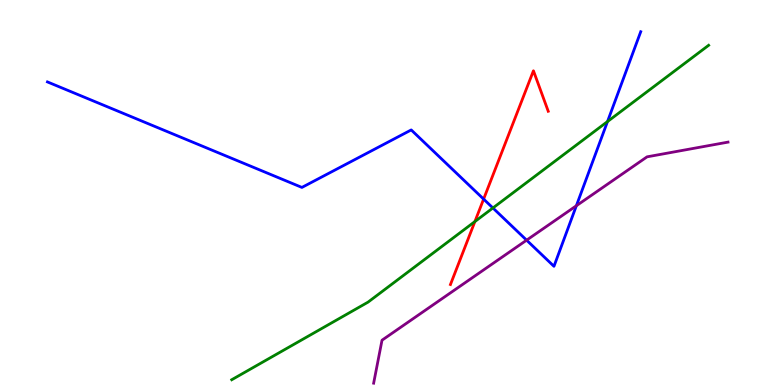[{'lines': ['blue', 'red'], 'intersections': [{'x': 6.24, 'y': 4.83}]}, {'lines': ['green', 'red'], 'intersections': [{'x': 6.13, 'y': 4.25}]}, {'lines': ['purple', 'red'], 'intersections': []}, {'lines': ['blue', 'green'], 'intersections': [{'x': 6.36, 'y': 4.6}, {'x': 7.84, 'y': 6.84}]}, {'lines': ['blue', 'purple'], 'intersections': [{'x': 6.79, 'y': 3.76}, {'x': 7.44, 'y': 4.66}]}, {'lines': ['green', 'purple'], 'intersections': []}]